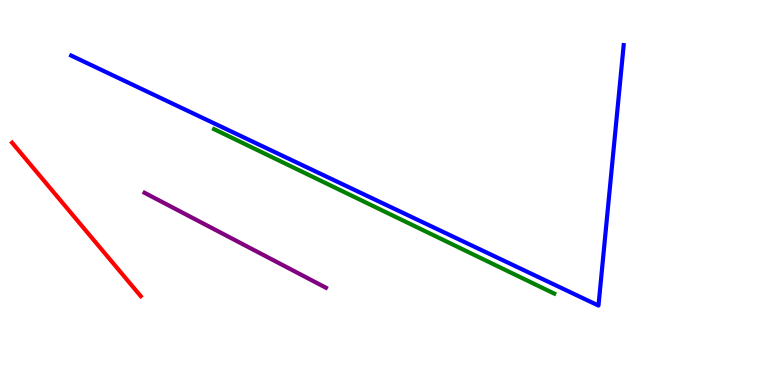[{'lines': ['blue', 'red'], 'intersections': []}, {'lines': ['green', 'red'], 'intersections': []}, {'lines': ['purple', 'red'], 'intersections': []}, {'lines': ['blue', 'green'], 'intersections': []}, {'lines': ['blue', 'purple'], 'intersections': []}, {'lines': ['green', 'purple'], 'intersections': []}]